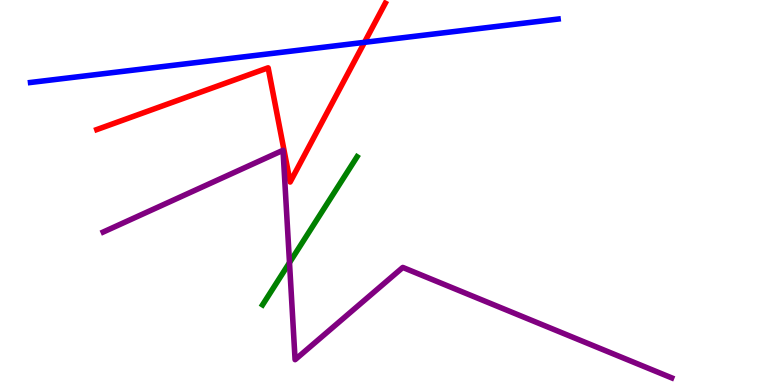[{'lines': ['blue', 'red'], 'intersections': [{'x': 4.7, 'y': 8.9}]}, {'lines': ['green', 'red'], 'intersections': []}, {'lines': ['purple', 'red'], 'intersections': []}, {'lines': ['blue', 'green'], 'intersections': []}, {'lines': ['blue', 'purple'], 'intersections': []}, {'lines': ['green', 'purple'], 'intersections': [{'x': 3.74, 'y': 3.18}]}]